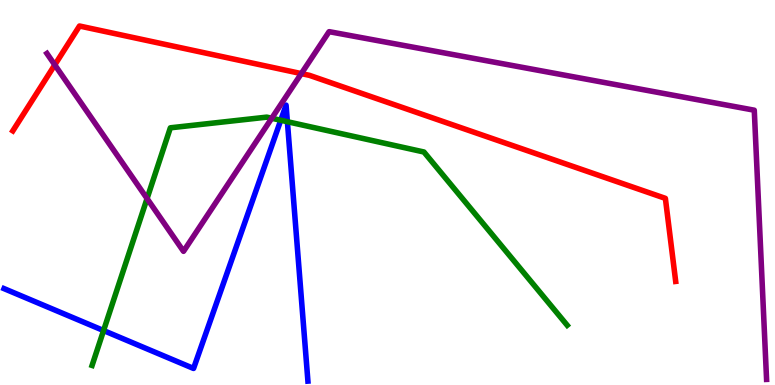[{'lines': ['blue', 'red'], 'intersections': []}, {'lines': ['green', 'red'], 'intersections': []}, {'lines': ['purple', 'red'], 'intersections': [{'x': 0.707, 'y': 8.31}, {'x': 3.89, 'y': 8.09}]}, {'lines': ['blue', 'green'], 'intersections': [{'x': 1.34, 'y': 1.41}, {'x': 3.62, 'y': 6.88}, {'x': 3.71, 'y': 6.84}]}, {'lines': ['blue', 'purple'], 'intersections': []}, {'lines': ['green', 'purple'], 'intersections': [{'x': 1.9, 'y': 4.84}, {'x': 3.51, 'y': 6.93}]}]